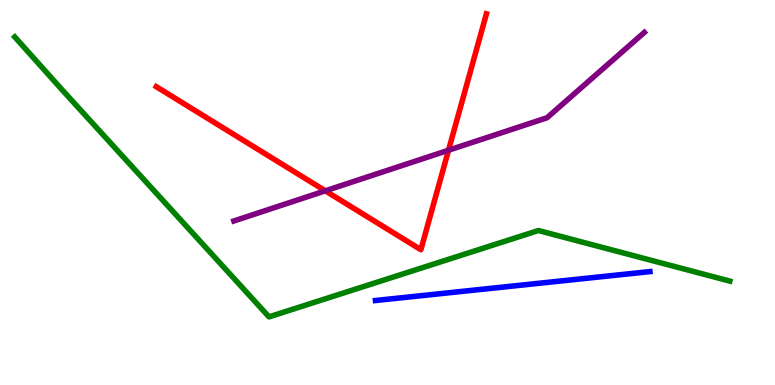[{'lines': ['blue', 'red'], 'intersections': []}, {'lines': ['green', 'red'], 'intersections': []}, {'lines': ['purple', 'red'], 'intersections': [{'x': 4.2, 'y': 5.04}, {'x': 5.79, 'y': 6.1}]}, {'lines': ['blue', 'green'], 'intersections': []}, {'lines': ['blue', 'purple'], 'intersections': []}, {'lines': ['green', 'purple'], 'intersections': []}]